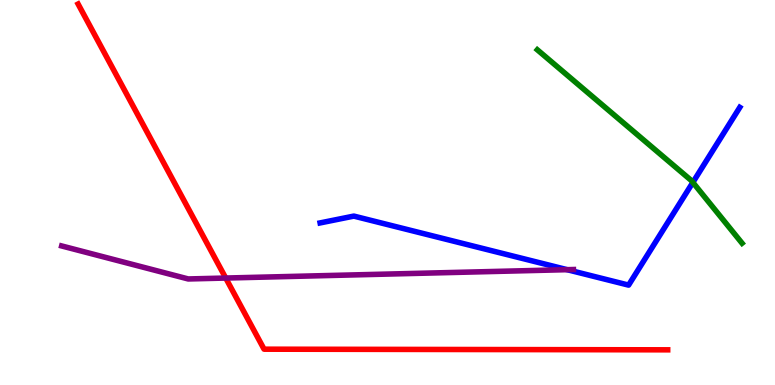[{'lines': ['blue', 'red'], 'intersections': []}, {'lines': ['green', 'red'], 'intersections': []}, {'lines': ['purple', 'red'], 'intersections': [{'x': 2.91, 'y': 2.78}]}, {'lines': ['blue', 'green'], 'intersections': [{'x': 8.94, 'y': 5.26}]}, {'lines': ['blue', 'purple'], 'intersections': [{'x': 7.32, 'y': 3.0}]}, {'lines': ['green', 'purple'], 'intersections': []}]